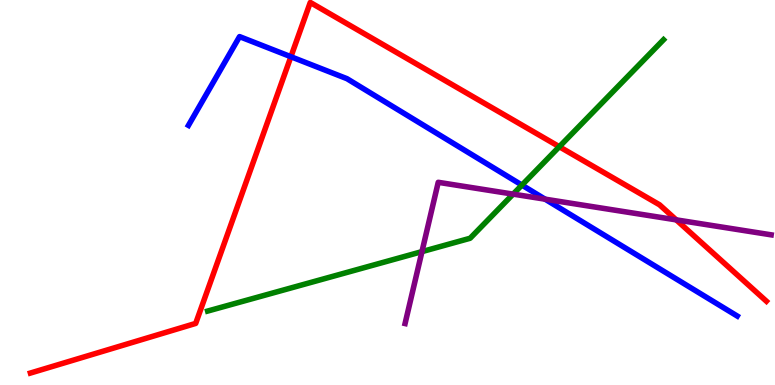[{'lines': ['blue', 'red'], 'intersections': [{'x': 3.75, 'y': 8.53}]}, {'lines': ['green', 'red'], 'intersections': [{'x': 7.22, 'y': 6.19}]}, {'lines': ['purple', 'red'], 'intersections': [{'x': 8.73, 'y': 4.29}]}, {'lines': ['blue', 'green'], 'intersections': [{'x': 6.73, 'y': 5.19}]}, {'lines': ['blue', 'purple'], 'intersections': [{'x': 7.03, 'y': 4.83}]}, {'lines': ['green', 'purple'], 'intersections': [{'x': 5.44, 'y': 3.46}, {'x': 6.62, 'y': 4.96}]}]